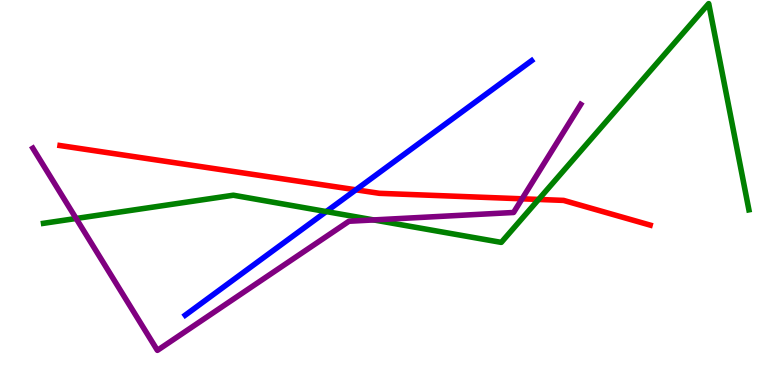[{'lines': ['blue', 'red'], 'intersections': [{'x': 4.59, 'y': 5.07}]}, {'lines': ['green', 'red'], 'intersections': [{'x': 6.95, 'y': 4.82}]}, {'lines': ['purple', 'red'], 'intersections': [{'x': 6.74, 'y': 4.84}]}, {'lines': ['blue', 'green'], 'intersections': [{'x': 4.21, 'y': 4.5}]}, {'lines': ['blue', 'purple'], 'intersections': []}, {'lines': ['green', 'purple'], 'intersections': [{'x': 0.982, 'y': 4.33}, {'x': 4.82, 'y': 4.29}]}]